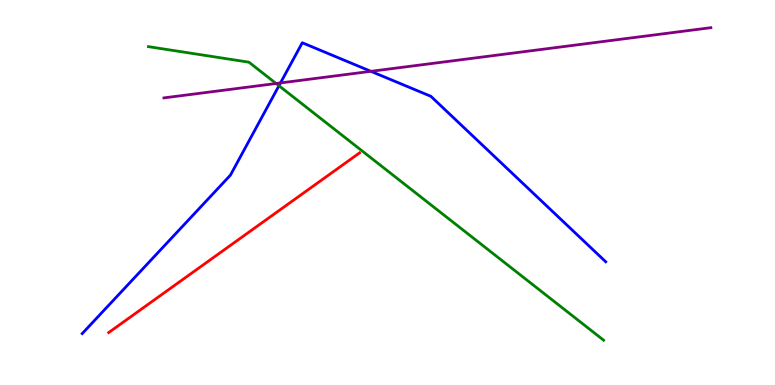[{'lines': ['blue', 'red'], 'intersections': []}, {'lines': ['green', 'red'], 'intersections': []}, {'lines': ['purple', 'red'], 'intersections': []}, {'lines': ['blue', 'green'], 'intersections': [{'x': 3.6, 'y': 7.77}]}, {'lines': ['blue', 'purple'], 'intersections': [{'x': 3.62, 'y': 7.85}, {'x': 4.79, 'y': 8.15}]}, {'lines': ['green', 'purple'], 'intersections': [{'x': 3.56, 'y': 7.83}]}]